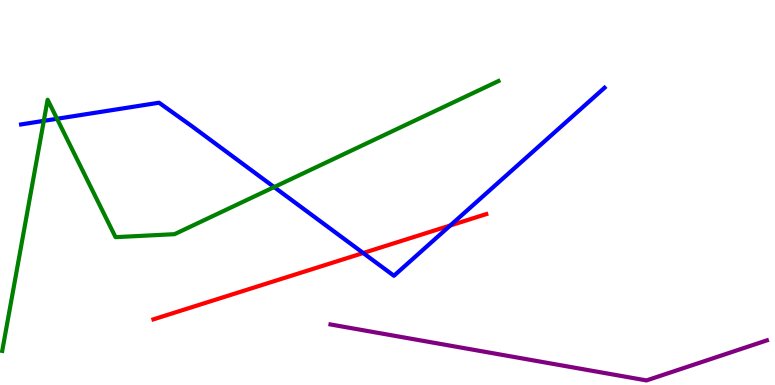[{'lines': ['blue', 'red'], 'intersections': [{'x': 4.69, 'y': 3.43}, {'x': 5.81, 'y': 4.14}]}, {'lines': ['green', 'red'], 'intersections': []}, {'lines': ['purple', 'red'], 'intersections': []}, {'lines': ['blue', 'green'], 'intersections': [{'x': 0.565, 'y': 6.86}, {'x': 0.736, 'y': 6.92}, {'x': 3.54, 'y': 5.14}]}, {'lines': ['blue', 'purple'], 'intersections': []}, {'lines': ['green', 'purple'], 'intersections': []}]